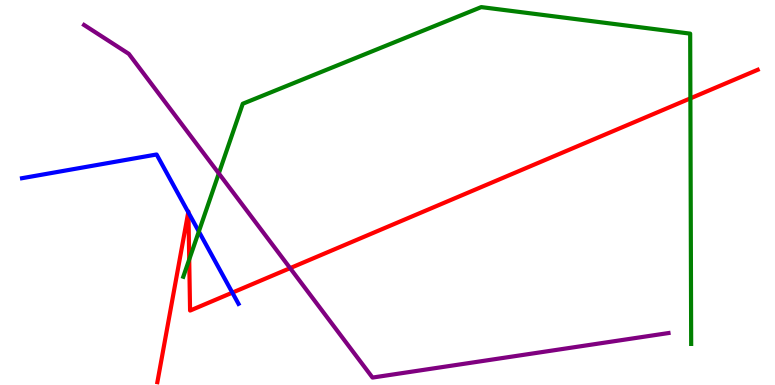[{'lines': ['blue', 'red'], 'intersections': [{'x': 2.43, 'y': 4.49}, {'x': 2.43, 'y': 4.48}, {'x': 3.0, 'y': 2.4}]}, {'lines': ['green', 'red'], 'intersections': [{'x': 2.44, 'y': 3.26}, {'x': 8.91, 'y': 7.45}]}, {'lines': ['purple', 'red'], 'intersections': [{'x': 3.74, 'y': 3.04}]}, {'lines': ['blue', 'green'], 'intersections': [{'x': 2.57, 'y': 3.99}]}, {'lines': ['blue', 'purple'], 'intersections': []}, {'lines': ['green', 'purple'], 'intersections': [{'x': 2.82, 'y': 5.5}]}]